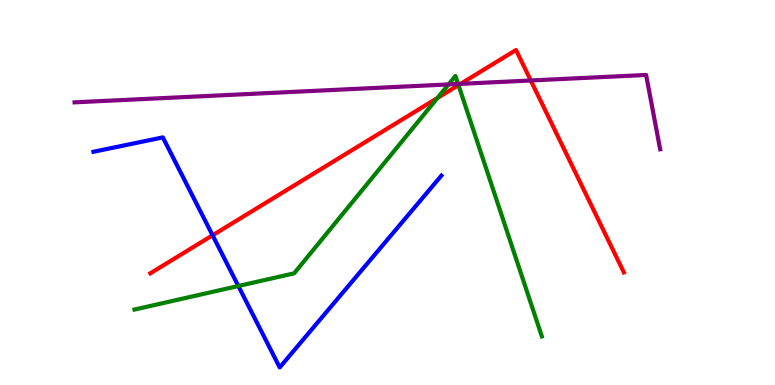[{'lines': ['blue', 'red'], 'intersections': [{'x': 2.74, 'y': 3.89}]}, {'lines': ['green', 'red'], 'intersections': [{'x': 5.64, 'y': 7.45}, {'x': 5.92, 'y': 7.79}]}, {'lines': ['purple', 'red'], 'intersections': [{'x': 5.94, 'y': 7.82}, {'x': 6.85, 'y': 7.91}]}, {'lines': ['blue', 'green'], 'intersections': [{'x': 3.08, 'y': 2.57}]}, {'lines': ['blue', 'purple'], 'intersections': []}, {'lines': ['green', 'purple'], 'intersections': [{'x': 5.79, 'y': 7.81}, {'x': 5.91, 'y': 7.82}]}]